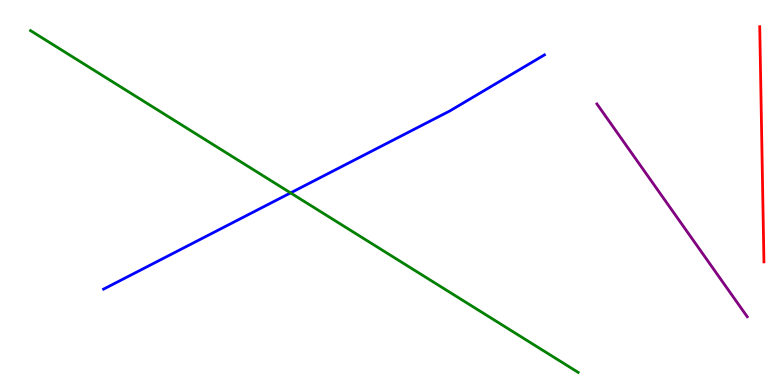[{'lines': ['blue', 'red'], 'intersections': []}, {'lines': ['green', 'red'], 'intersections': []}, {'lines': ['purple', 'red'], 'intersections': []}, {'lines': ['blue', 'green'], 'intersections': [{'x': 3.75, 'y': 4.99}]}, {'lines': ['blue', 'purple'], 'intersections': []}, {'lines': ['green', 'purple'], 'intersections': []}]